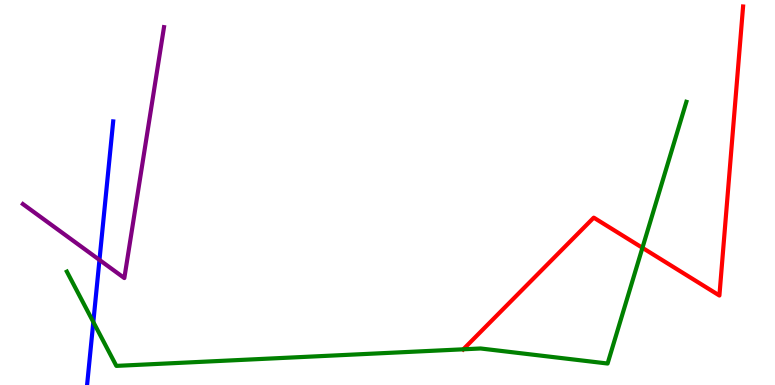[{'lines': ['blue', 'red'], 'intersections': []}, {'lines': ['green', 'red'], 'intersections': [{'x': 5.98, 'y': 0.927}, {'x': 8.29, 'y': 3.56}]}, {'lines': ['purple', 'red'], 'intersections': []}, {'lines': ['blue', 'green'], 'intersections': [{'x': 1.2, 'y': 1.64}]}, {'lines': ['blue', 'purple'], 'intersections': [{'x': 1.28, 'y': 3.25}]}, {'lines': ['green', 'purple'], 'intersections': []}]